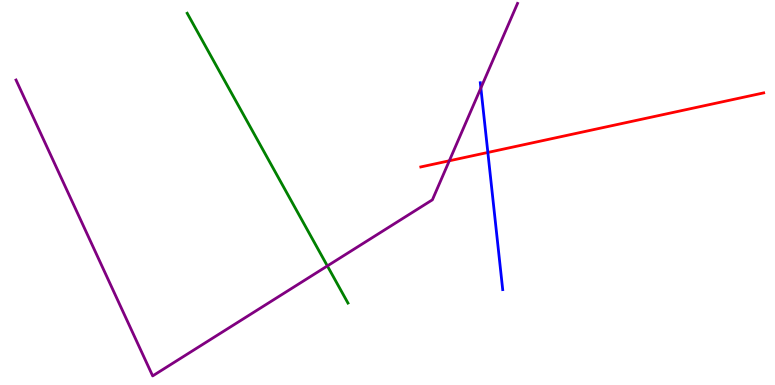[{'lines': ['blue', 'red'], 'intersections': [{'x': 6.29, 'y': 6.04}]}, {'lines': ['green', 'red'], 'intersections': []}, {'lines': ['purple', 'red'], 'intersections': [{'x': 5.8, 'y': 5.82}]}, {'lines': ['blue', 'green'], 'intersections': []}, {'lines': ['blue', 'purple'], 'intersections': [{'x': 6.2, 'y': 7.71}]}, {'lines': ['green', 'purple'], 'intersections': [{'x': 4.22, 'y': 3.09}]}]